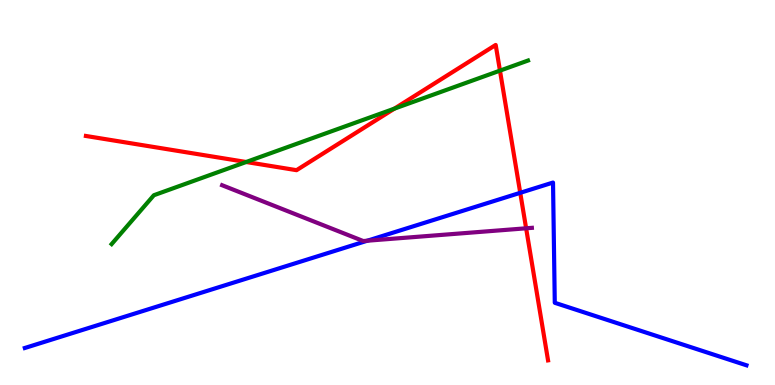[{'lines': ['blue', 'red'], 'intersections': [{'x': 6.71, 'y': 4.99}]}, {'lines': ['green', 'red'], 'intersections': [{'x': 3.18, 'y': 5.79}, {'x': 5.09, 'y': 7.18}, {'x': 6.45, 'y': 8.17}]}, {'lines': ['purple', 'red'], 'intersections': [{'x': 6.79, 'y': 4.07}]}, {'lines': ['blue', 'green'], 'intersections': []}, {'lines': ['blue', 'purple'], 'intersections': [{'x': 4.74, 'y': 3.75}]}, {'lines': ['green', 'purple'], 'intersections': []}]